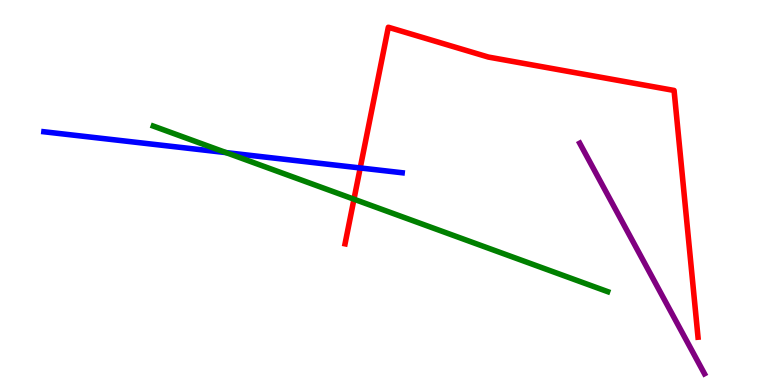[{'lines': ['blue', 'red'], 'intersections': [{'x': 4.65, 'y': 5.64}]}, {'lines': ['green', 'red'], 'intersections': [{'x': 4.57, 'y': 4.83}]}, {'lines': ['purple', 'red'], 'intersections': []}, {'lines': ['blue', 'green'], 'intersections': [{'x': 2.92, 'y': 6.04}]}, {'lines': ['blue', 'purple'], 'intersections': []}, {'lines': ['green', 'purple'], 'intersections': []}]